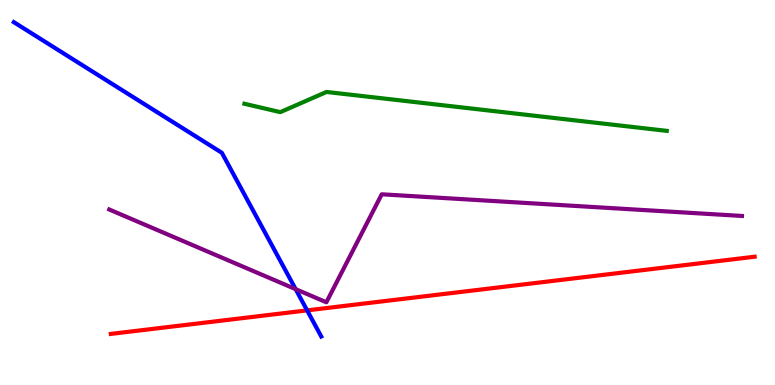[{'lines': ['blue', 'red'], 'intersections': [{'x': 3.96, 'y': 1.94}]}, {'lines': ['green', 'red'], 'intersections': []}, {'lines': ['purple', 'red'], 'intersections': []}, {'lines': ['blue', 'green'], 'intersections': []}, {'lines': ['blue', 'purple'], 'intersections': [{'x': 3.81, 'y': 2.49}]}, {'lines': ['green', 'purple'], 'intersections': []}]